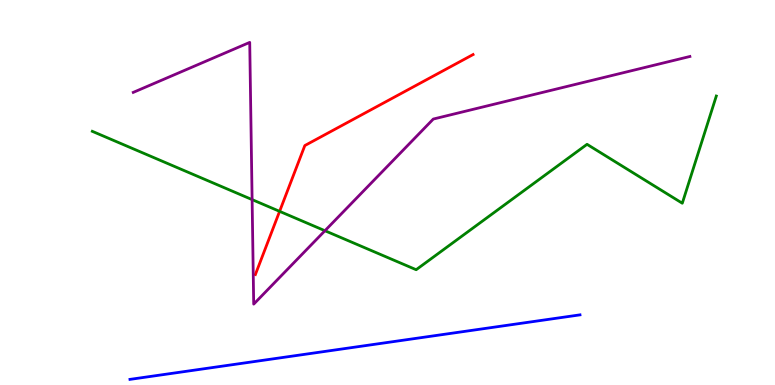[{'lines': ['blue', 'red'], 'intersections': []}, {'lines': ['green', 'red'], 'intersections': [{'x': 3.61, 'y': 4.51}]}, {'lines': ['purple', 'red'], 'intersections': []}, {'lines': ['blue', 'green'], 'intersections': []}, {'lines': ['blue', 'purple'], 'intersections': []}, {'lines': ['green', 'purple'], 'intersections': [{'x': 3.25, 'y': 4.82}, {'x': 4.19, 'y': 4.01}]}]